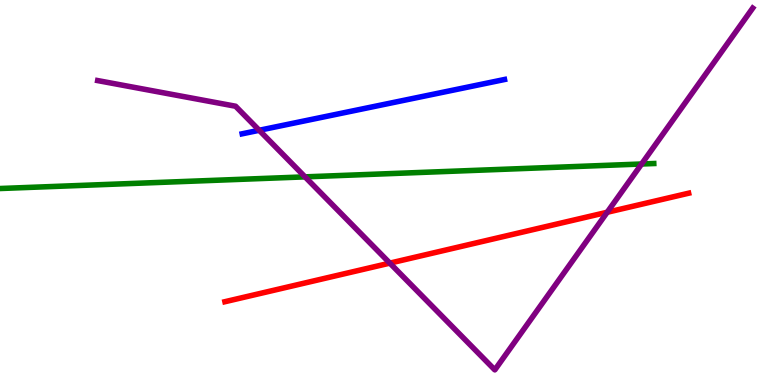[{'lines': ['blue', 'red'], 'intersections': []}, {'lines': ['green', 'red'], 'intersections': []}, {'lines': ['purple', 'red'], 'intersections': [{'x': 5.03, 'y': 3.17}, {'x': 7.83, 'y': 4.49}]}, {'lines': ['blue', 'green'], 'intersections': []}, {'lines': ['blue', 'purple'], 'intersections': [{'x': 3.34, 'y': 6.62}]}, {'lines': ['green', 'purple'], 'intersections': [{'x': 3.94, 'y': 5.41}, {'x': 8.28, 'y': 5.74}]}]